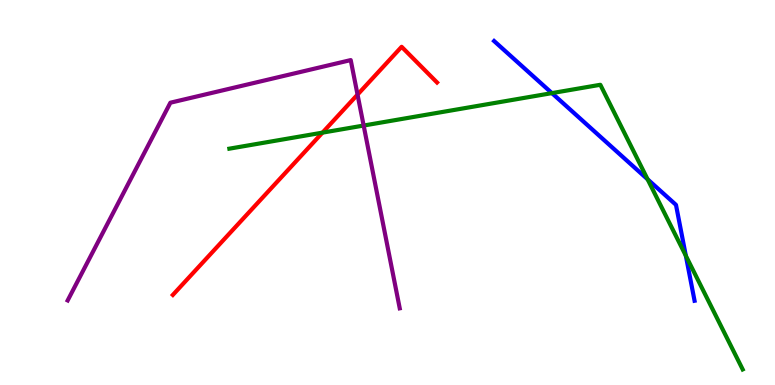[{'lines': ['blue', 'red'], 'intersections': []}, {'lines': ['green', 'red'], 'intersections': [{'x': 4.16, 'y': 6.55}]}, {'lines': ['purple', 'red'], 'intersections': [{'x': 4.61, 'y': 7.54}]}, {'lines': ['blue', 'green'], 'intersections': [{'x': 7.12, 'y': 7.58}, {'x': 8.36, 'y': 5.34}, {'x': 8.85, 'y': 3.36}]}, {'lines': ['blue', 'purple'], 'intersections': []}, {'lines': ['green', 'purple'], 'intersections': [{'x': 4.69, 'y': 6.74}]}]